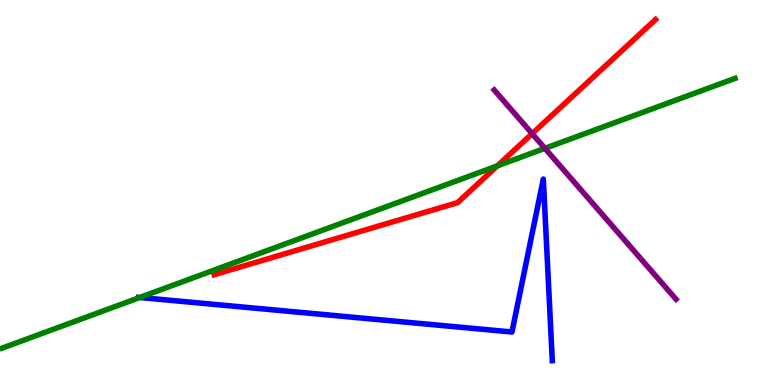[{'lines': ['blue', 'red'], 'intersections': []}, {'lines': ['green', 'red'], 'intersections': [{'x': 6.42, 'y': 5.69}]}, {'lines': ['purple', 'red'], 'intersections': [{'x': 6.87, 'y': 6.53}]}, {'lines': ['blue', 'green'], 'intersections': [{'x': 1.8, 'y': 2.27}]}, {'lines': ['blue', 'purple'], 'intersections': []}, {'lines': ['green', 'purple'], 'intersections': [{'x': 7.03, 'y': 6.15}]}]